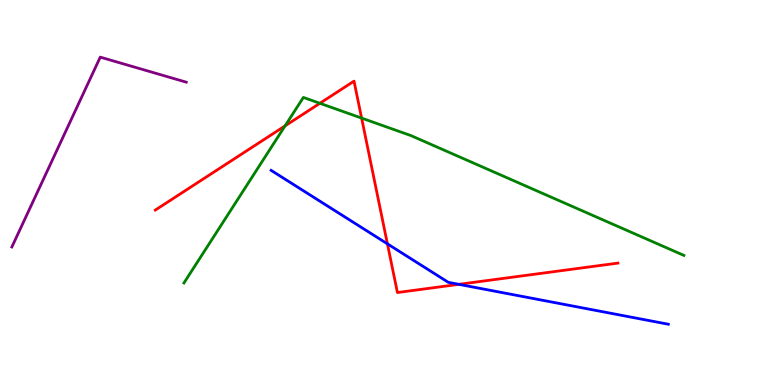[{'lines': ['blue', 'red'], 'intersections': [{'x': 5.0, 'y': 3.67}, {'x': 5.92, 'y': 2.61}]}, {'lines': ['green', 'red'], 'intersections': [{'x': 3.68, 'y': 6.73}, {'x': 4.13, 'y': 7.32}, {'x': 4.67, 'y': 6.93}]}, {'lines': ['purple', 'red'], 'intersections': []}, {'lines': ['blue', 'green'], 'intersections': []}, {'lines': ['blue', 'purple'], 'intersections': []}, {'lines': ['green', 'purple'], 'intersections': []}]